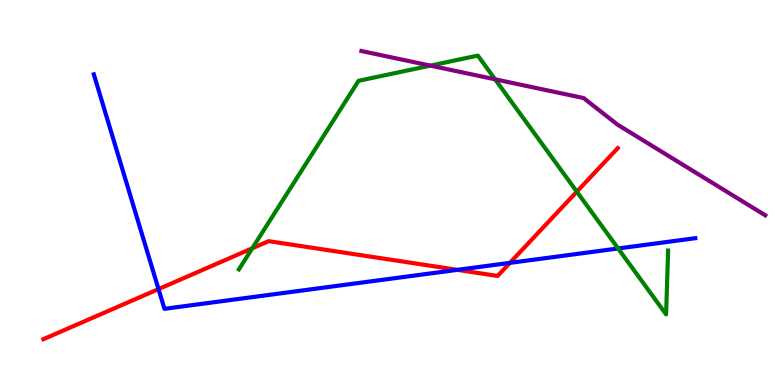[{'lines': ['blue', 'red'], 'intersections': [{'x': 2.05, 'y': 2.49}, {'x': 5.9, 'y': 2.99}, {'x': 6.58, 'y': 3.17}]}, {'lines': ['green', 'red'], 'intersections': [{'x': 3.26, 'y': 3.55}, {'x': 7.44, 'y': 5.02}]}, {'lines': ['purple', 'red'], 'intersections': []}, {'lines': ['blue', 'green'], 'intersections': [{'x': 7.98, 'y': 3.55}]}, {'lines': ['blue', 'purple'], 'intersections': []}, {'lines': ['green', 'purple'], 'intersections': [{'x': 5.55, 'y': 8.3}, {'x': 6.39, 'y': 7.94}]}]